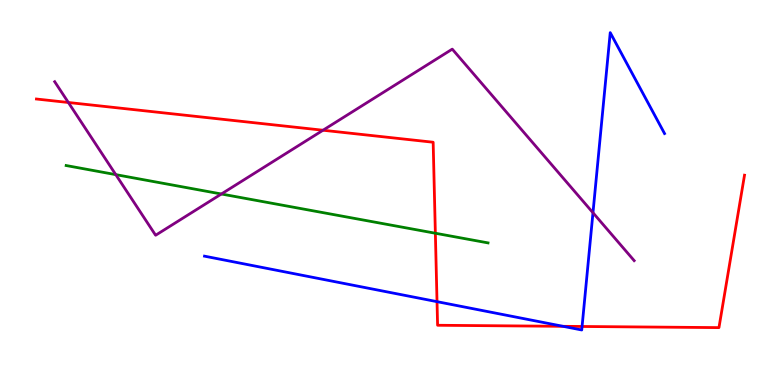[{'lines': ['blue', 'red'], 'intersections': [{'x': 5.64, 'y': 2.16}, {'x': 7.27, 'y': 1.52}, {'x': 7.51, 'y': 1.52}]}, {'lines': ['green', 'red'], 'intersections': [{'x': 5.62, 'y': 3.94}]}, {'lines': ['purple', 'red'], 'intersections': [{'x': 0.882, 'y': 7.34}, {'x': 4.17, 'y': 6.62}]}, {'lines': ['blue', 'green'], 'intersections': []}, {'lines': ['blue', 'purple'], 'intersections': [{'x': 7.65, 'y': 4.47}]}, {'lines': ['green', 'purple'], 'intersections': [{'x': 1.49, 'y': 5.46}, {'x': 2.86, 'y': 4.96}]}]